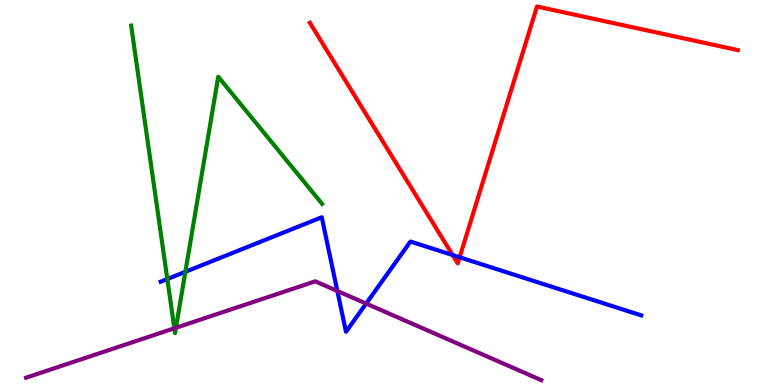[{'lines': ['blue', 'red'], 'intersections': [{'x': 5.84, 'y': 3.38}, {'x': 5.93, 'y': 3.32}]}, {'lines': ['green', 'red'], 'intersections': []}, {'lines': ['purple', 'red'], 'intersections': []}, {'lines': ['blue', 'green'], 'intersections': [{'x': 2.16, 'y': 2.75}, {'x': 2.39, 'y': 2.94}]}, {'lines': ['blue', 'purple'], 'intersections': [{'x': 4.35, 'y': 2.44}, {'x': 4.72, 'y': 2.12}]}, {'lines': ['green', 'purple'], 'intersections': [{'x': 2.25, 'y': 1.47}, {'x': 2.27, 'y': 1.49}]}]